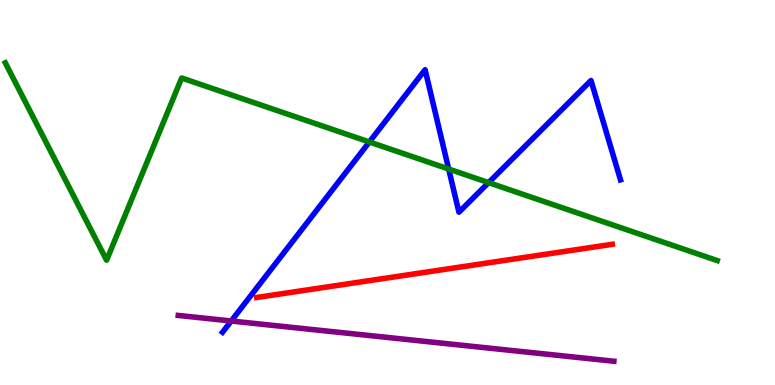[{'lines': ['blue', 'red'], 'intersections': []}, {'lines': ['green', 'red'], 'intersections': []}, {'lines': ['purple', 'red'], 'intersections': []}, {'lines': ['blue', 'green'], 'intersections': [{'x': 4.77, 'y': 6.31}, {'x': 5.79, 'y': 5.61}, {'x': 6.3, 'y': 5.26}]}, {'lines': ['blue', 'purple'], 'intersections': [{'x': 2.98, 'y': 1.66}]}, {'lines': ['green', 'purple'], 'intersections': []}]